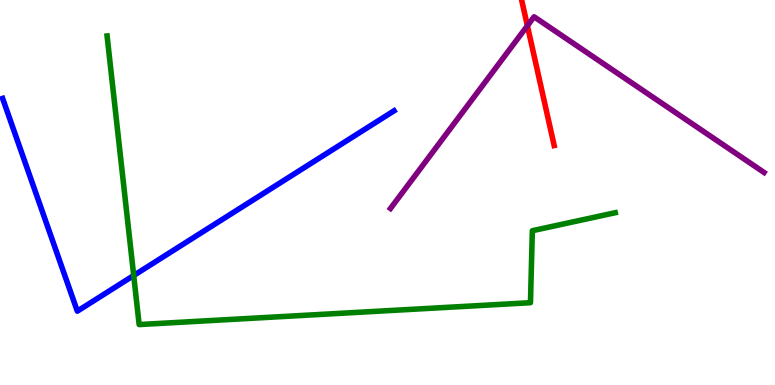[{'lines': ['blue', 'red'], 'intersections': []}, {'lines': ['green', 'red'], 'intersections': []}, {'lines': ['purple', 'red'], 'intersections': [{'x': 6.8, 'y': 9.33}]}, {'lines': ['blue', 'green'], 'intersections': [{'x': 1.73, 'y': 2.84}]}, {'lines': ['blue', 'purple'], 'intersections': []}, {'lines': ['green', 'purple'], 'intersections': []}]